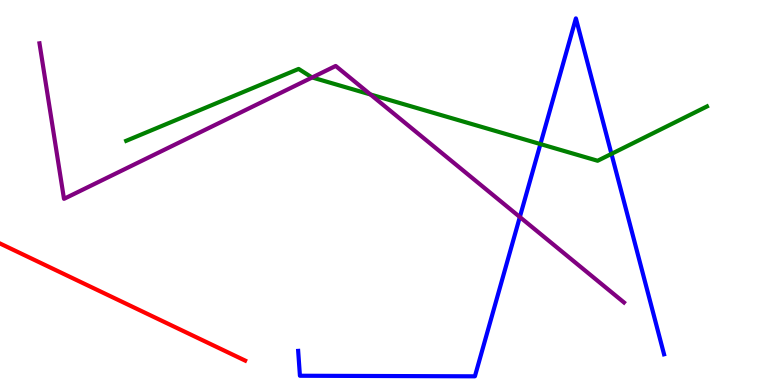[{'lines': ['blue', 'red'], 'intersections': []}, {'lines': ['green', 'red'], 'intersections': []}, {'lines': ['purple', 'red'], 'intersections': []}, {'lines': ['blue', 'green'], 'intersections': [{'x': 6.97, 'y': 6.26}, {'x': 7.89, 'y': 6.0}]}, {'lines': ['blue', 'purple'], 'intersections': [{'x': 6.71, 'y': 4.36}]}, {'lines': ['green', 'purple'], 'intersections': [{'x': 4.03, 'y': 7.99}, {'x': 4.78, 'y': 7.55}]}]